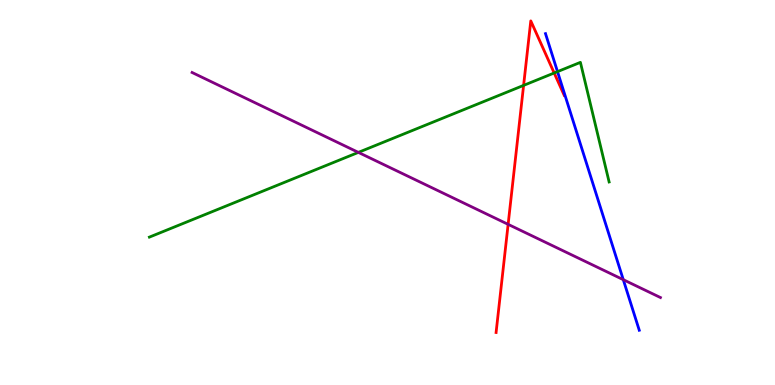[{'lines': ['blue', 'red'], 'intersections': []}, {'lines': ['green', 'red'], 'intersections': [{'x': 6.76, 'y': 7.78}, {'x': 7.15, 'y': 8.1}]}, {'lines': ['purple', 'red'], 'intersections': [{'x': 6.56, 'y': 4.17}]}, {'lines': ['blue', 'green'], 'intersections': [{'x': 7.19, 'y': 8.14}]}, {'lines': ['blue', 'purple'], 'intersections': [{'x': 8.04, 'y': 2.74}]}, {'lines': ['green', 'purple'], 'intersections': [{'x': 4.62, 'y': 6.04}]}]